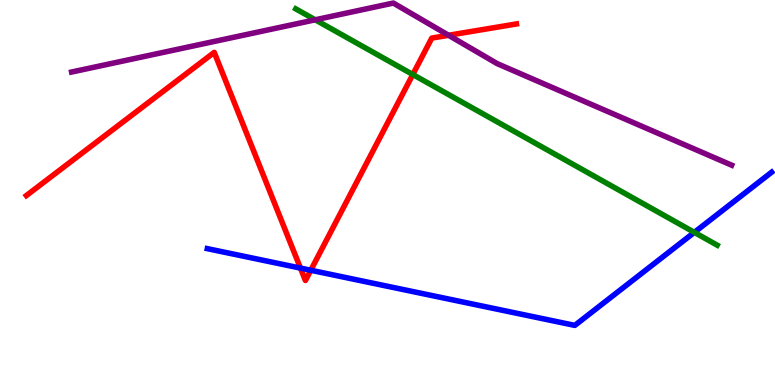[{'lines': ['blue', 'red'], 'intersections': [{'x': 3.88, 'y': 3.04}, {'x': 4.01, 'y': 2.98}]}, {'lines': ['green', 'red'], 'intersections': [{'x': 5.33, 'y': 8.06}]}, {'lines': ['purple', 'red'], 'intersections': [{'x': 5.79, 'y': 9.08}]}, {'lines': ['blue', 'green'], 'intersections': [{'x': 8.96, 'y': 3.96}]}, {'lines': ['blue', 'purple'], 'intersections': []}, {'lines': ['green', 'purple'], 'intersections': [{'x': 4.07, 'y': 9.49}]}]